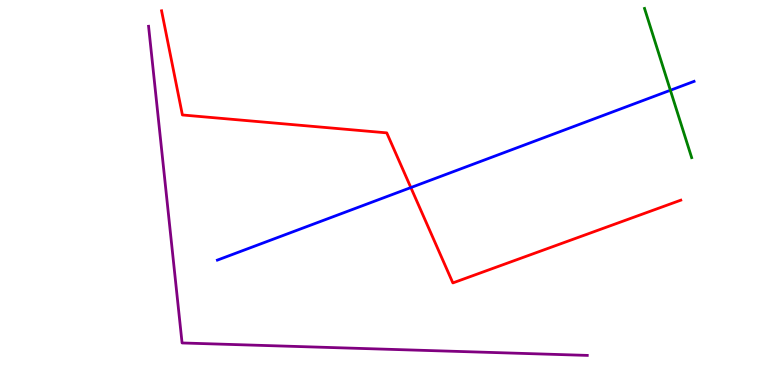[{'lines': ['blue', 'red'], 'intersections': [{'x': 5.3, 'y': 5.13}]}, {'lines': ['green', 'red'], 'intersections': []}, {'lines': ['purple', 'red'], 'intersections': []}, {'lines': ['blue', 'green'], 'intersections': [{'x': 8.65, 'y': 7.66}]}, {'lines': ['blue', 'purple'], 'intersections': []}, {'lines': ['green', 'purple'], 'intersections': []}]